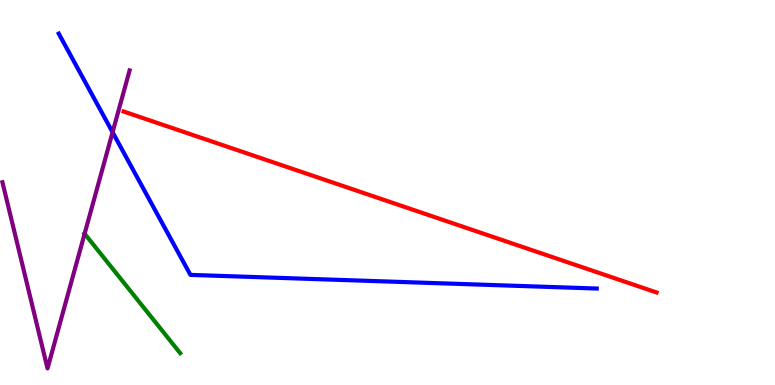[{'lines': ['blue', 'red'], 'intersections': []}, {'lines': ['green', 'red'], 'intersections': []}, {'lines': ['purple', 'red'], 'intersections': []}, {'lines': ['blue', 'green'], 'intersections': []}, {'lines': ['blue', 'purple'], 'intersections': [{'x': 1.45, 'y': 6.57}]}, {'lines': ['green', 'purple'], 'intersections': [{'x': 1.09, 'y': 3.93}]}]